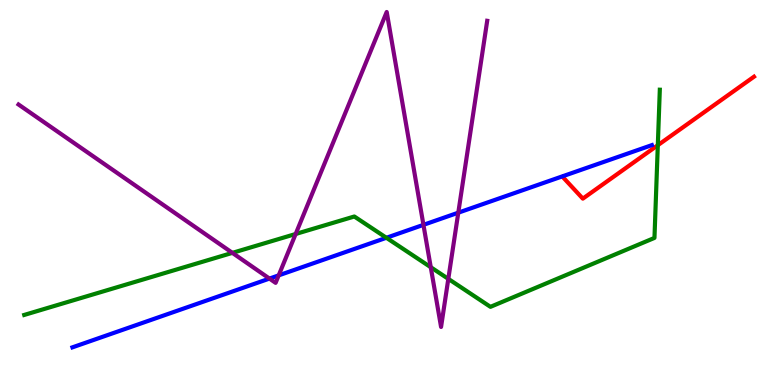[{'lines': ['blue', 'red'], 'intersections': []}, {'lines': ['green', 'red'], 'intersections': [{'x': 8.49, 'y': 6.23}]}, {'lines': ['purple', 'red'], 'intersections': []}, {'lines': ['blue', 'green'], 'intersections': [{'x': 4.99, 'y': 3.82}]}, {'lines': ['blue', 'purple'], 'intersections': [{'x': 3.48, 'y': 2.76}, {'x': 3.6, 'y': 2.85}, {'x': 5.46, 'y': 4.16}, {'x': 5.91, 'y': 4.48}]}, {'lines': ['green', 'purple'], 'intersections': [{'x': 3.0, 'y': 3.43}, {'x': 3.81, 'y': 3.92}, {'x': 5.56, 'y': 3.06}, {'x': 5.78, 'y': 2.76}]}]